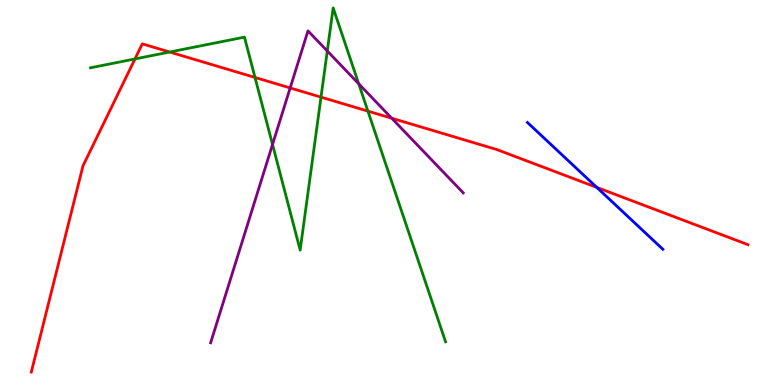[{'lines': ['blue', 'red'], 'intersections': [{'x': 7.7, 'y': 5.13}]}, {'lines': ['green', 'red'], 'intersections': [{'x': 1.74, 'y': 8.47}, {'x': 2.19, 'y': 8.65}, {'x': 3.29, 'y': 7.99}, {'x': 4.14, 'y': 7.48}, {'x': 4.75, 'y': 7.11}]}, {'lines': ['purple', 'red'], 'intersections': [{'x': 3.74, 'y': 7.72}, {'x': 5.05, 'y': 6.93}]}, {'lines': ['blue', 'green'], 'intersections': []}, {'lines': ['blue', 'purple'], 'intersections': []}, {'lines': ['green', 'purple'], 'intersections': [{'x': 3.52, 'y': 6.25}, {'x': 4.22, 'y': 8.68}, {'x': 4.63, 'y': 7.82}]}]